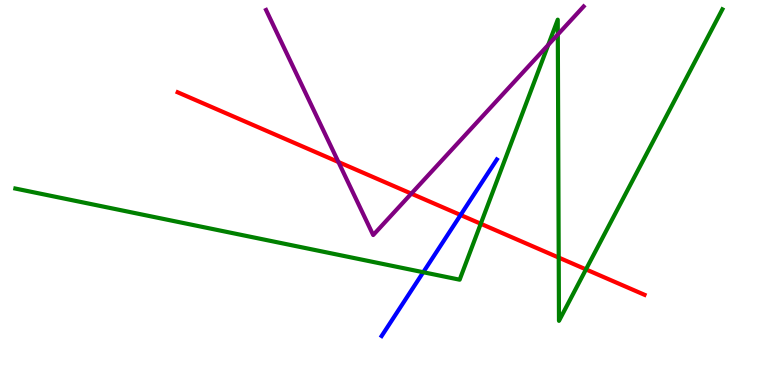[{'lines': ['blue', 'red'], 'intersections': [{'x': 5.94, 'y': 4.42}]}, {'lines': ['green', 'red'], 'intersections': [{'x': 6.2, 'y': 4.19}, {'x': 7.21, 'y': 3.31}, {'x': 7.56, 'y': 3.0}]}, {'lines': ['purple', 'red'], 'intersections': [{'x': 4.37, 'y': 5.79}, {'x': 5.31, 'y': 4.97}]}, {'lines': ['blue', 'green'], 'intersections': [{'x': 5.46, 'y': 2.93}]}, {'lines': ['blue', 'purple'], 'intersections': []}, {'lines': ['green', 'purple'], 'intersections': [{'x': 7.07, 'y': 8.83}, {'x': 7.2, 'y': 9.1}]}]